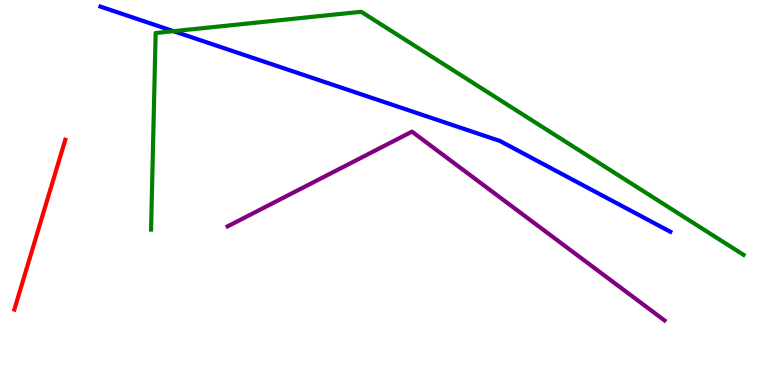[{'lines': ['blue', 'red'], 'intersections': []}, {'lines': ['green', 'red'], 'intersections': []}, {'lines': ['purple', 'red'], 'intersections': []}, {'lines': ['blue', 'green'], 'intersections': [{'x': 2.24, 'y': 9.19}]}, {'lines': ['blue', 'purple'], 'intersections': []}, {'lines': ['green', 'purple'], 'intersections': []}]